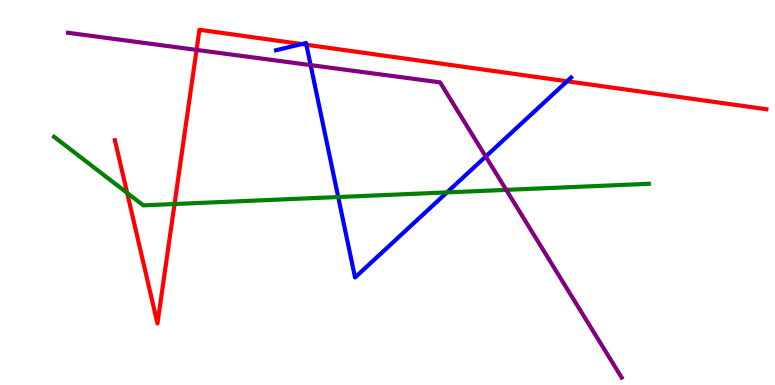[{'lines': ['blue', 'red'], 'intersections': [{'x': 3.89, 'y': 8.86}, {'x': 3.95, 'y': 8.84}, {'x': 7.32, 'y': 7.89}]}, {'lines': ['green', 'red'], 'intersections': [{'x': 1.64, 'y': 4.99}, {'x': 2.25, 'y': 4.7}]}, {'lines': ['purple', 'red'], 'intersections': [{'x': 2.54, 'y': 8.7}]}, {'lines': ['blue', 'green'], 'intersections': [{'x': 4.36, 'y': 4.88}, {'x': 5.77, 'y': 5.0}]}, {'lines': ['blue', 'purple'], 'intersections': [{'x': 4.01, 'y': 8.31}, {'x': 6.27, 'y': 5.93}]}, {'lines': ['green', 'purple'], 'intersections': [{'x': 6.53, 'y': 5.07}]}]